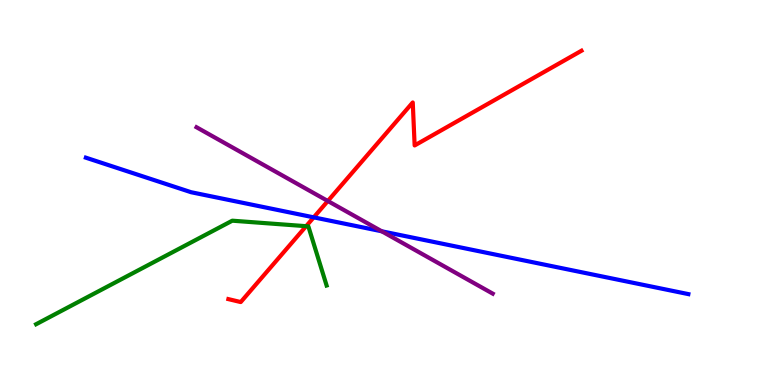[{'lines': ['blue', 'red'], 'intersections': [{'x': 4.05, 'y': 4.35}]}, {'lines': ['green', 'red'], 'intersections': [{'x': 3.95, 'y': 4.12}]}, {'lines': ['purple', 'red'], 'intersections': [{'x': 4.23, 'y': 4.78}]}, {'lines': ['blue', 'green'], 'intersections': []}, {'lines': ['blue', 'purple'], 'intersections': [{'x': 4.93, 'y': 3.99}]}, {'lines': ['green', 'purple'], 'intersections': []}]